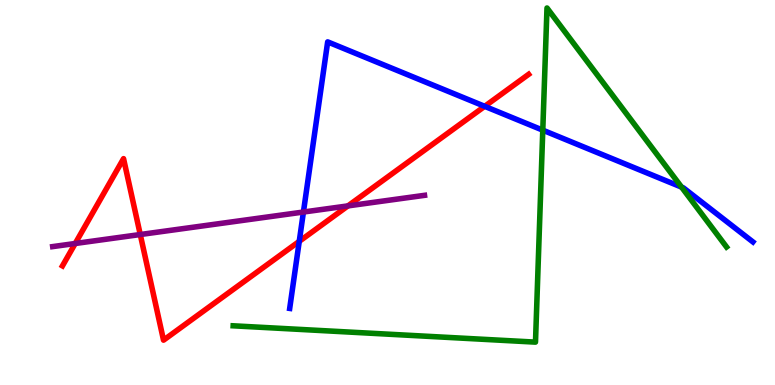[{'lines': ['blue', 'red'], 'intersections': [{'x': 3.86, 'y': 3.73}, {'x': 6.25, 'y': 7.24}]}, {'lines': ['green', 'red'], 'intersections': []}, {'lines': ['purple', 'red'], 'intersections': [{'x': 0.97, 'y': 3.68}, {'x': 1.81, 'y': 3.91}, {'x': 4.49, 'y': 4.65}]}, {'lines': ['blue', 'green'], 'intersections': [{'x': 7.0, 'y': 6.62}, {'x': 8.79, 'y': 5.14}]}, {'lines': ['blue', 'purple'], 'intersections': [{'x': 3.92, 'y': 4.49}]}, {'lines': ['green', 'purple'], 'intersections': []}]